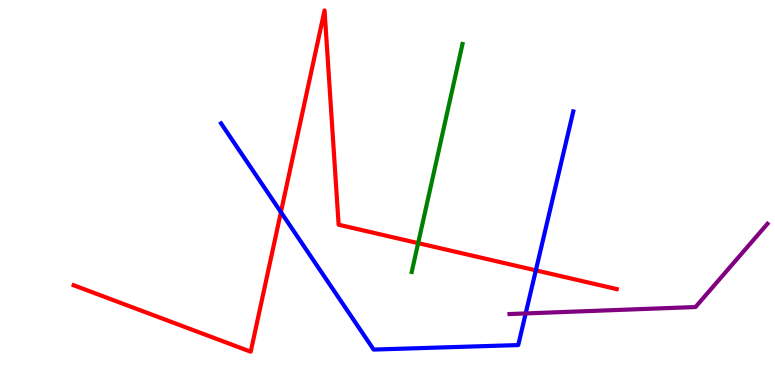[{'lines': ['blue', 'red'], 'intersections': [{'x': 3.62, 'y': 4.49}, {'x': 6.91, 'y': 2.98}]}, {'lines': ['green', 'red'], 'intersections': [{'x': 5.4, 'y': 3.69}]}, {'lines': ['purple', 'red'], 'intersections': []}, {'lines': ['blue', 'green'], 'intersections': []}, {'lines': ['blue', 'purple'], 'intersections': [{'x': 6.78, 'y': 1.86}]}, {'lines': ['green', 'purple'], 'intersections': []}]